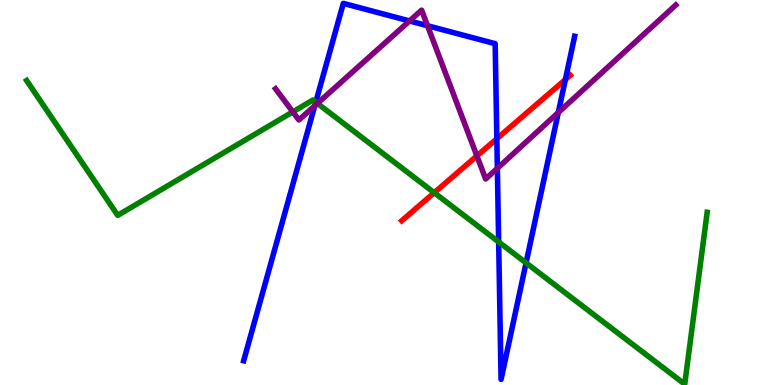[{'lines': ['blue', 'red'], 'intersections': [{'x': 6.41, 'y': 6.4}, {'x': 7.3, 'y': 7.93}]}, {'lines': ['green', 'red'], 'intersections': [{'x': 5.6, 'y': 4.99}]}, {'lines': ['purple', 'red'], 'intersections': [{'x': 6.15, 'y': 5.95}]}, {'lines': ['blue', 'green'], 'intersections': [{'x': 4.07, 'y': 7.35}, {'x': 6.43, 'y': 3.72}, {'x': 6.79, 'y': 3.17}]}, {'lines': ['blue', 'purple'], 'intersections': [{'x': 4.06, 'y': 7.25}, {'x': 5.28, 'y': 9.46}, {'x': 5.52, 'y': 9.33}, {'x': 6.42, 'y': 5.63}, {'x': 7.2, 'y': 7.08}]}, {'lines': ['green', 'purple'], 'intersections': [{'x': 3.78, 'y': 7.09}, {'x': 4.1, 'y': 7.31}]}]